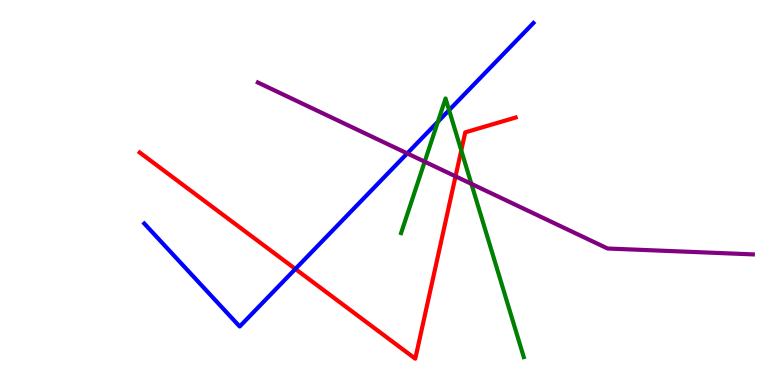[{'lines': ['blue', 'red'], 'intersections': [{'x': 3.81, 'y': 3.01}]}, {'lines': ['green', 'red'], 'intersections': [{'x': 5.95, 'y': 6.09}]}, {'lines': ['purple', 'red'], 'intersections': [{'x': 5.88, 'y': 5.42}]}, {'lines': ['blue', 'green'], 'intersections': [{'x': 5.65, 'y': 6.84}, {'x': 5.79, 'y': 7.14}]}, {'lines': ['blue', 'purple'], 'intersections': [{'x': 5.25, 'y': 6.02}]}, {'lines': ['green', 'purple'], 'intersections': [{'x': 5.48, 'y': 5.8}, {'x': 6.08, 'y': 5.22}]}]